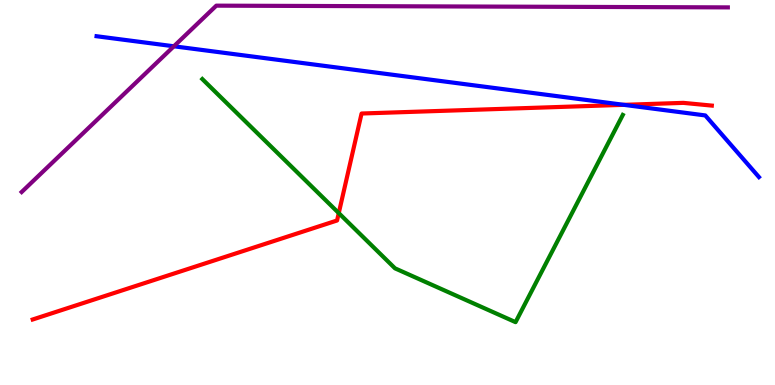[{'lines': ['blue', 'red'], 'intersections': [{'x': 8.05, 'y': 7.28}]}, {'lines': ['green', 'red'], 'intersections': [{'x': 4.37, 'y': 4.47}]}, {'lines': ['purple', 'red'], 'intersections': []}, {'lines': ['blue', 'green'], 'intersections': []}, {'lines': ['blue', 'purple'], 'intersections': [{'x': 2.24, 'y': 8.8}]}, {'lines': ['green', 'purple'], 'intersections': []}]